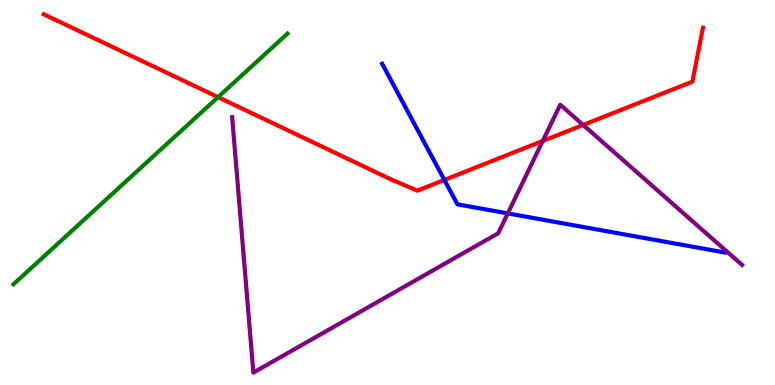[{'lines': ['blue', 'red'], 'intersections': [{'x': 5.73, 'y': 5.33}]}, {'lines': ['green', 'red'], 'intersections': [{'x': 2.81, 'y': 7.48}]}, {'lines': ['purple', 'red'], 'intersections': [{'x': 7.0, 'y': 6.34}, {'x': 7.52, 'y': 6.75}]}, {'lines': ['blue', 'green'], 'intersections': []}, {'lines': ['blue', 'purple'], 'intersections': [{'x': 6.55, 'y': 4.46}]}, {'lines': ['green', 'purple'], 'intersections': []}]